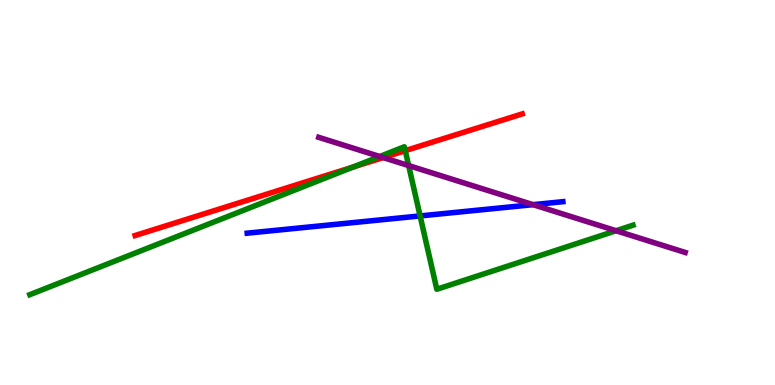[{'lines': ['blue', 'red'], 'intersections': []}, {'lines': ['green', 'red'], 'intersections': [{'x': 4.55, 'y': 5.66}, {'x': 5.23, 'y': 6.09}]}, {'lines': ['purple', 'red'], 'intersections': [{'x': 4.94, 'y': 5.91}]}, {'lines': ['blue', 'green'], 'intersections': [{'x': 5.42, 'y': 4.39}]}, {'lines': ['blue', 'purple'], 'intersections': [{'x': 6.88, 'y': 4.68}]}, {'lines': ['green', 'purple'], 'intersections': [{'x': 4.9, 'y': 5.94}, {'x': 5.27, 'y': 5.7}, {'x': 7.95, 'y': 4.01}]}]